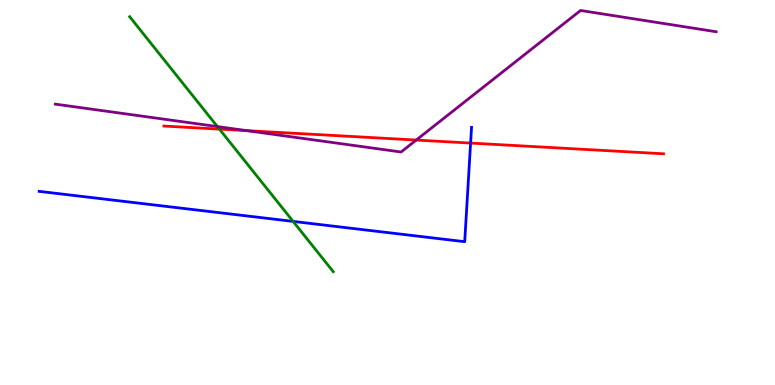[{'lines': ['blue', 'red'], 'intersections': [{'x': 6.07, 'y': 6.28}]}, {'lines': ['green', 'red'], 'intersections': [{'x': 2.83, 'y': 6.65}]}, {'lines': ['purple', 'red'], 'intersections': [{'x': 3.19, 'y': 6.61}, {'x': 5.37, 'y': 6.36}]}, {'lines': ['blue', 'green'], 'intersections': [{'x': 3.78, 'y': 4.25}]}, {'lines': ['blue', 'purple'], 'intersections': []}, {'lines': ['green', 'purple'], 'intersections': [{'x': 2.81, 'y': 6.71}]}]